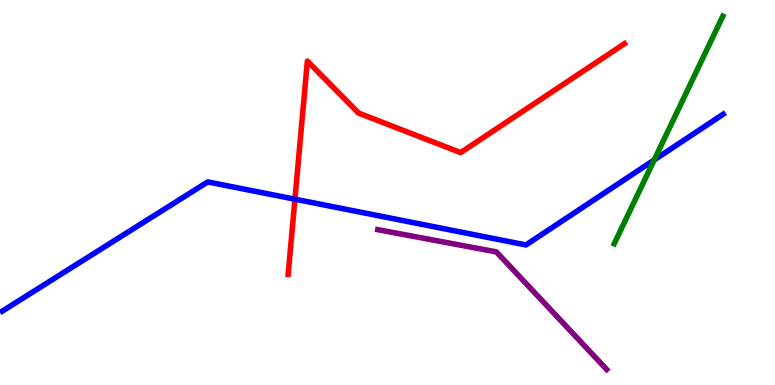[{'lines': ['blue', 'red'], 'intersections': [{'x': 3.81, 'y': 4.83}]}, {'lines': ['green', 'red'], 'intersections': []}, {'lines': ['purple', 'red'], 'intersections': []}, {'lines': ['blue', 'green'], 'intersections': [{'x': 8.44, 'y': 5.85}]}, {'lines': ['blue', 'purple'], 'intersections': []}, {'lines': ['green', 'purple'], 'intersections': []}]